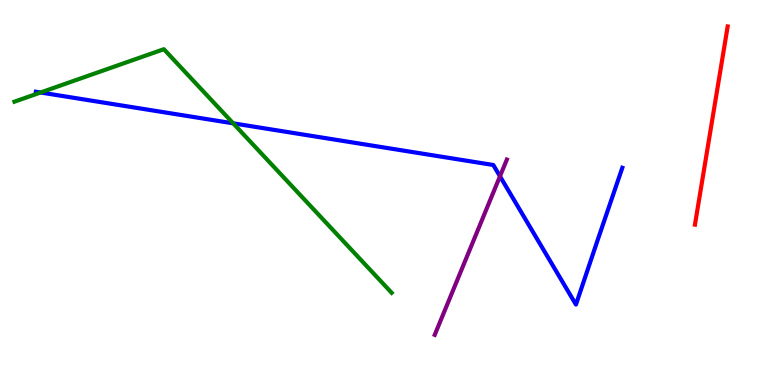[{'lines': ['blue', 'red'], 'intersections': []}, {'lines': ['green', 'red'], 'intersections': []}, {'lines': ['purple', 'red'], 'intersections': []}, {'lines': ['blue', 'green'], 'intersections': [{'x': 0.524, 'y': 7.6}, {'x': 3.01, 'y': 6.8}]}, {'lines': ['blue', 'purple'], 'intersections': [{'x': 6.45, 'y': 5.42}]}, {'lines': ['green', 'purple'], 'intersections': []}]